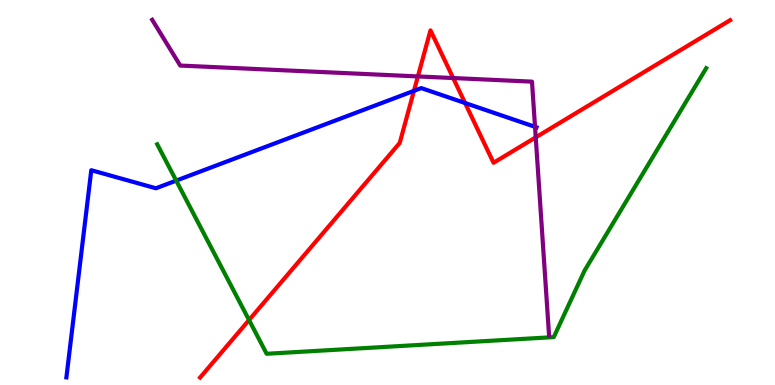[{'lines': ['blue', 'red'], 'intersections': [{'x': 5.34, 'y': 7.64}, {'x': 6.0, 'y': 7.32}]}, {'lines': ['green', 'red'], 'intersections': [{'x': 3.21, 'y': 1.69}]}, {'lines': ['purple', 'red'], 'intersections': [{'x': 5.39, 'y': 8.01}, {'x': 5.85, 'y': 7.97}, {'x': 6.91, 'y': 6.43}]}, {'lines': ['blue', 'green'], 'intersections': [{'x': 2.27, 'y': 5.31}]}, {'lines': ['blue', 'purple'], 'intersections': [{'x': 6.9, 'y': 6.71}]}, {'lines': ['green', 'purple'], 'intersections': []}]